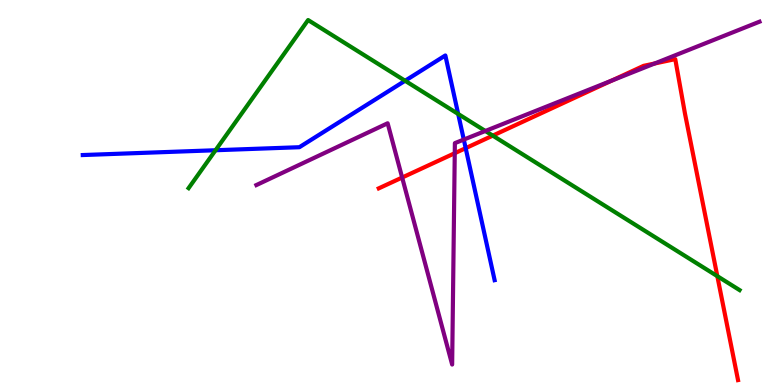[{'lines': ['blue', 'red'], 'intersections': [{'x': 6.01, 'y': 6.15}]}, {'lines': ['green', 'red'], 'intersections': [{'x': 6.36, 'y': 6.48}, {'x': 9.26, 'y': 2.83}]}, {'lines': ['purple', 'red'], 'intersections': [{'x': 5.19, 'y': 5.39}, {'x': 5.87, 'y': 6.02}, {'x': 7.89, 'y': 7.91}, {'x': 8.45, 'y': 8.35}]}, {'lines': ['blue', 'green'], 'intersections': [{'x': 2.78, 'y': 6.1}, {'x': 5.23, 'y': 7.9}, {'x': 5.91, 'y': 7.04}]}, {'lines': ['blue', 'purple'], 'intersections': [{'x': 5.98, 'y': 6.37}]}, {'lines': ['green', 'purple'], 'intersections': [{'x': 6.26, 'y': 6.6}]}]